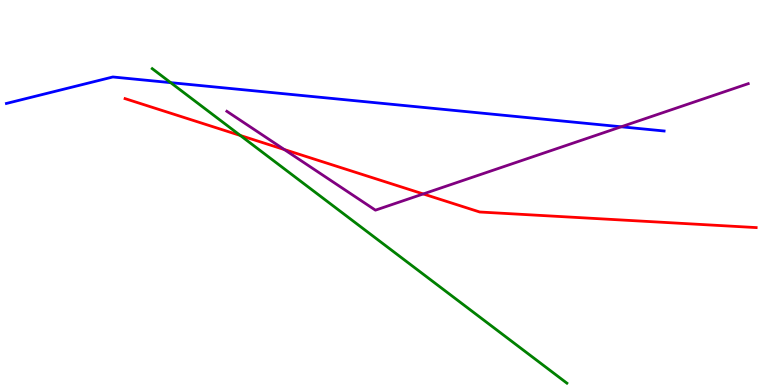[{'lines': ['blue', 'red'], 'intersections': []}, {'lines': ['green', 'red'], 'intersections': [{'x': 3.1, 'y': 6.48}]}, {'lines': ['purple', 'red'], 'intersections': [{'x': 3.67, 'y': 6.12}, {'x': 5.46, 'y': 4.96}]}, {'lines': ['blue', 'green'], 'intersections': [{'x': 2.2, 'y': 7.85}]}, {'lines': ['blue', 'purple'], 'intersections': [{'x': 8.02, 'y': 6.71}]}, {'lines': ['green', 'purple'], 'intersections': []}]